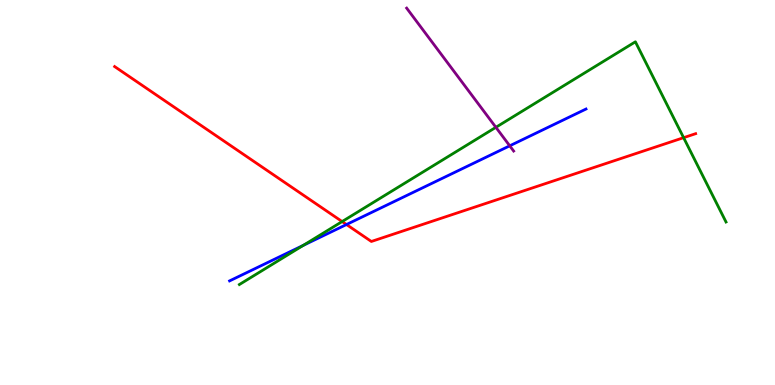[{'lines': ['blue', 'red'], 'intersections': [{'x': 4.47, 'y': 4.17}]}, {'lines': ['green', 'red'], 'intersections': [{'x': 4.41, 'y': 4.25}, {'x': 8.82, 'y': 6.42}]}, {'lines': ['purple', 'red'], 'intersections': []}, {'lines': ['blue', 'green'], 'intersections': [{'x': 3.91, 'y': 3.63}]}, {'lines': ['blue', 'purple'], 'intersections': [{'x': 6.58, 'y': 6.21}]}, {'lines': ['green', 'purple'], 'intersections': [{'x': 6.4, 'y': 6.69}]}]